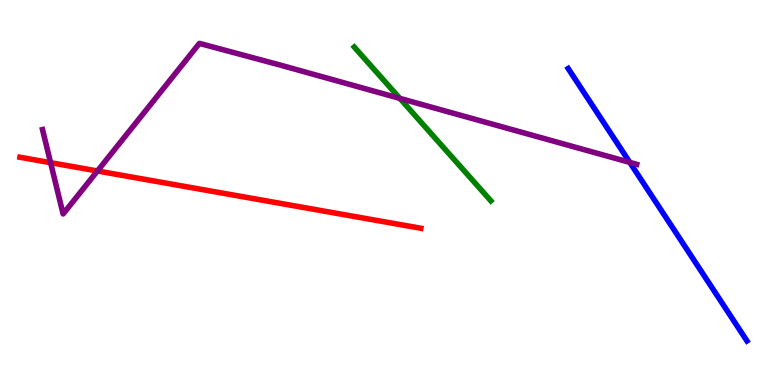[{'lines': ['blue', 'red'], 'intersections': []}, {'lines': ['green', 'red'], 'intersections': []}, {'lines': ['purple', 'red'], 'intersections': [{'x': 0.653, 'y': 5.77}, {'x': 1.26, 'y': 5.56}]}, {'lines': ['blue', 'green'], 'intersections': []}, {'lines': ['blue', 'purple'], 'intersections': [{'x': 8.13, 'y': 5.78}]}, {'lines': ['green', 'purple'], 'intersections': [{'x': 5.16, 'y': 7.44}]}]